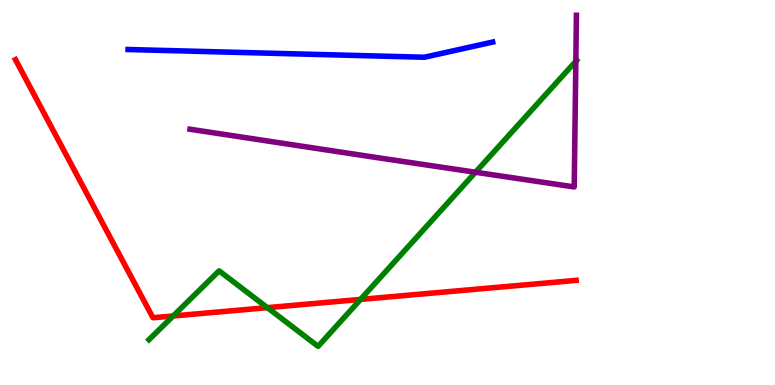[{'lines': ['blue', 'red'], 'intersections': []}, {'lines': ['green', 'red'], 'intersections': [{'x': 2.23, 'y': 1.79}, {'x': 3.45, 'y': 2.01}, {'x': 4.65, 'y': 2.22}]}, {'lines': ['purple', 'red'], 'intersections': []}, {'lines': ['blue', 'green'], 'intersections': []}, {'lines': ['blue', 'purple'], 'intersections': []}, {'lines': ['green', 'purple'], 'intersections': [{'x': 6.14, 'y': 5.53}, {'x': 7.43, 'y': 8.41}]}]